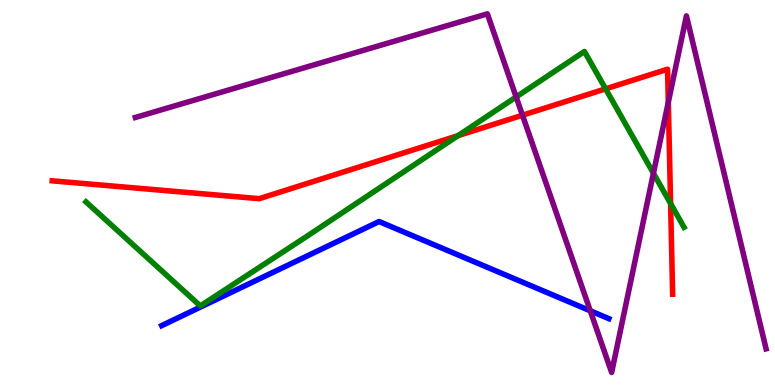[{'lines': ['blue', 'red'], 'intersections': []}, {'lines': ['green', 'red'], 'intersections': [{'x': 5.91, 'y': 6.48}, {'x': 7.81, 'y': 7.69}, {'x': 8.65, 'y': 4.71}]}, {'lines': ['purple', 'red'], 'intersections': [{'x': 6.74, 'y': 7.01}, {'x': 8.62, 'y': 7.34}]}, {'lines': ['blue', 'green'], 'intersections': []}, {'lines': ['blue', 'purple'], 'intersections': [{'x': 7.62, 'y': 1.93}]}, {'lines': ['green', 'purple'], 'intersections': [{'x': 6.66, 'y': 7.48}, {'x': 8.43, 'y': 5.5}]}]